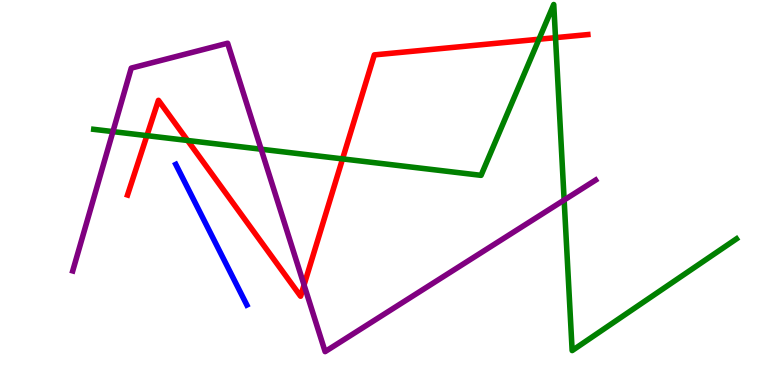[{'lines': ['blue', 'red'], 'intersections': []}, {'lines': ['green', 'red'], 'intersections': [{'x': 1.9, 'y': 6.48}, {'x': 2.42, 'y': 6.35}, {'x': 4.42, 'y': 5.87}, {'x': 6.95, 'y': 8.98}, {'x': 7.17, 'y': 9.02}]}, {'lines': ['purple', 'red'], 'intersections': [{'x': 3.92, 'y': 2.6}]}, {'lines': ['blue', 'green'], 'intersections': []}, {'lines': ['blue', 'purple'], 'intersections': []}, {'lines': ['green', 'purple'], 'intersections': [{'x': 1.46, 'y': 6.58}, {'x': 3.37, 'y': 6.12}, {'x': 7.28, 'y': 4.8}]}]